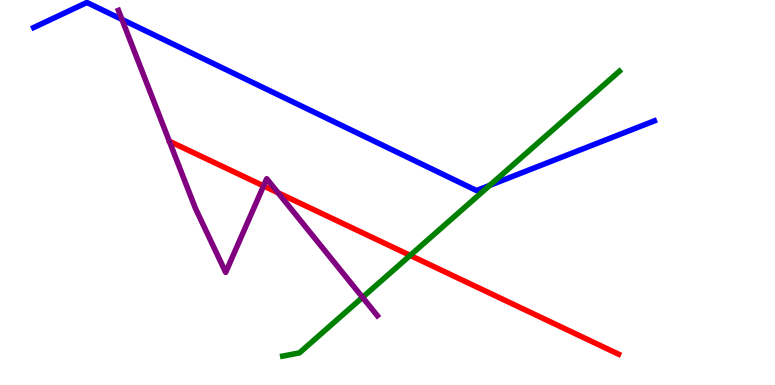[{'lines': ['blue', 'red'], 'intersections': []}, {'lines': ['green', 'red'], 'intersections': [{'x': 5.29, 'y': 3.37}]}, {'lines': ['purple', 'red'], 'intersections': [{'x': 3.4, 'y': 5.17}, {'x': 3.59, 'y': 4.99}]}, {'lines': ['blue', 'green'], 'intersections': [{'x': 6.32, 'y': 5.19}]}, {'lines': ['blue', 'purple'], 'intersections': [{'x': 1.57, 'y': 9.5}]}, {'lines': ['green', 'purple'], 'intersections': [{'x': 4.68, 'y': 2.28}]}]